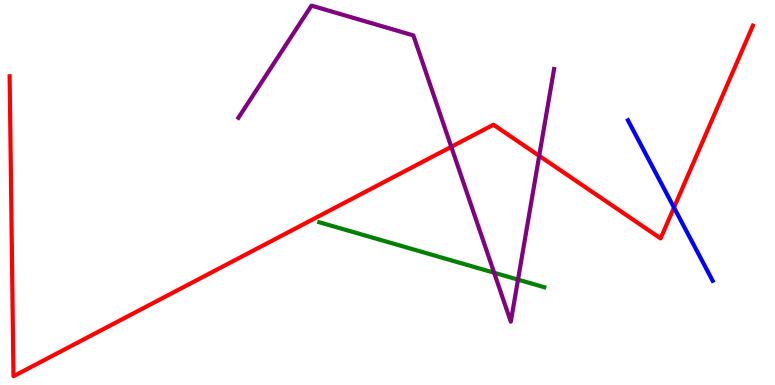[{'lines': ['blue', 'red'], 'intersections': [{'x': 8.7, 'y': 4.61}]}, {'lines': ['green', 'red'], 'intersections': []}, {'lines': ['purple', 'red'], 'intersections': [{'x': 5.82, 'y': 6.19}, {'x': 6.96, 'y': 5.95}]}, {'lines': ['blue', 'green'], 'intersections': []}, {'lines': ['blue', 'purple'], 'intersections': []}, {'lines': ['green', 'purple'], 'intersections': [{'x': 6.38, 'y': 2.92}, {'x': 6.68, 'y': 2.74}]}]